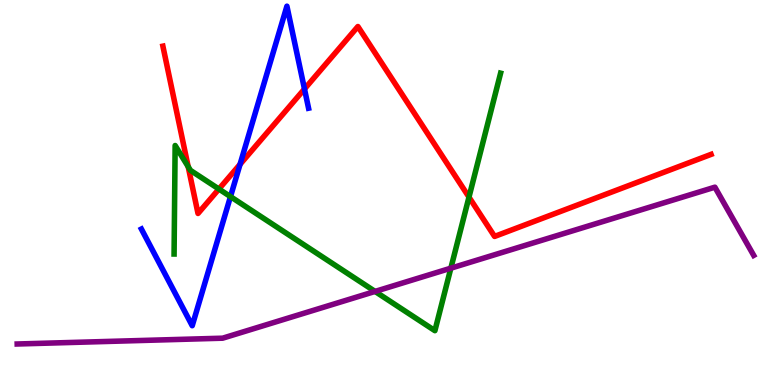[{'lines': ['blue', 'red'], 'intersections': [{'x': 3.1, 'y': 5.73}, {'x': 3.93, 'y': 7.69}]}, {'lines': ['green', 'red'], 'intersections': [{'x': 2.43, 'y': 5.67}, {'x': 2.82, 'y': 5.09}, {'x': 6.05, 'y': 4.88}]}, {'lines': ['purple', 'red'], 'intersections': []}, {'lines': ['blue', 'green'], 'intersections': [{'x': 2.97, 'y': 4.89}]}, {'lines': ['blue', 'purple'], 'intersections': []}, {'lines': ['green', 'purple'], 'intersections': [{'x': 4.84, 'y': 2.43}, {'x': 5.82, 'y': 3.03}]}]